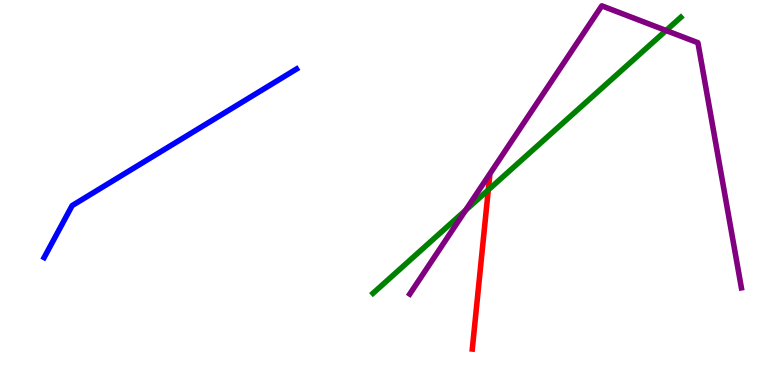[{'lines': ['blue', 'red'], 'intersections': []}, {'lines': ['green', 'red'], 'intersections': [{'x': 6.3, 'y': 5.07}]}, {'lines': ['purple', 'red'], 'intersections': []}, {'lines': ['blue', 'green'], 'intersections': []}, {'lines': ['blue', 'purple'], 'intersections': []}, {'lines': ['green', 'purple'], 'intersections': [{'x': 6.01, 'y': 4.54}, {'x': 8.59, 'y': 9.21}]}]